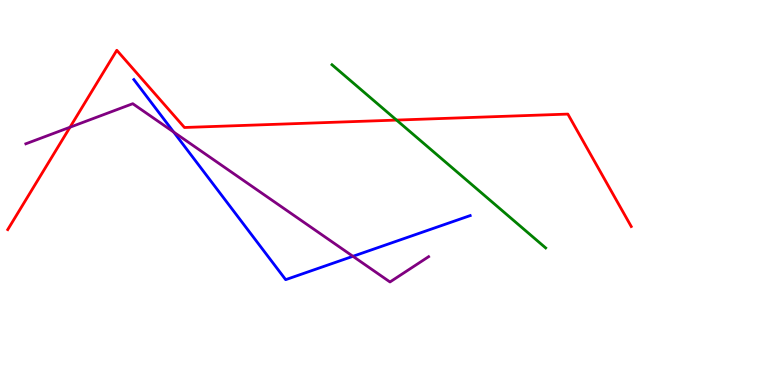[{'lines': ['blue', 'red'], 'intersections': []}, {'lines': ['green', 'red'], 'intersections': [{'x': 5.12, 'y': 6.88}]}, {'lines': ['purple', 'red'], 'intersections': [{'x': 0.903, 'y': 6.7}]}, {'lines': ['blue', 'green'], 'intersections': []}, {'lines': ['blue', 'purple'], 'intersections': [{'x': 2.24, 'y': 6.57}, {'x': 4.55, 'y': 3.34}]}, {'lines': ['green', 'purple'], 'intersections': []}]